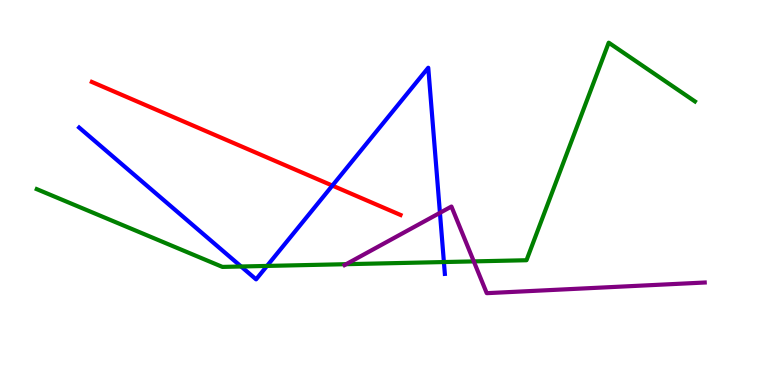[{'lines': ['blue', 'red'], 'intersections': [{'x': 4.29, 'y': 5.18}]}, {'lines': ['green', 'red'], 'intersections': []}, {'lines': ['purple', 'red'], 'intersections': []}, {'lines': ['blue', 'green'], 'intersections': [{'x': 3.11, 'y': 3.08}, {'x': 3.45, 'y': 3.09}, {'x': 5.73, 'y': 3.19}]}, {'lines': ['blue', 'purple'], 'intersections': [{'x': 5.68, 'y': 4.47}]}, {'lines': ['green', 'purple'], 'intersections': [{'x': 4.47, 'y': 3.14}, {'x': 6.11, 'y': 3.21}]}]